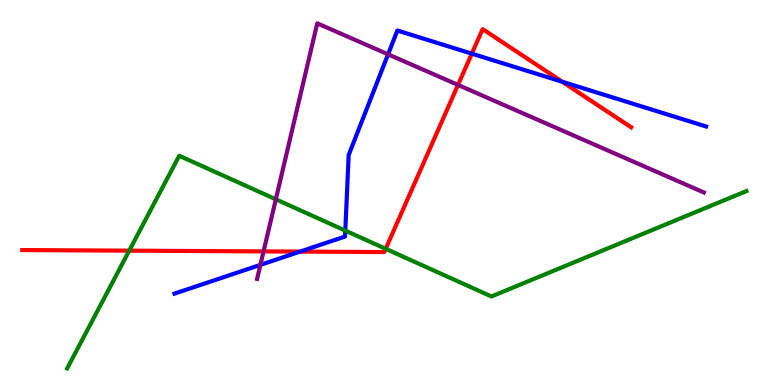[{'lines': ['blue', 'red'], 'intersections': [{'x': 3.87, 'y': 3.47}, {'x': 6.09, 'y': 8.61}, {'x': 7.26, 'y': 7.88}]}, {'lines': ['green', 'red'], 'intersections': [{'x': 1.67, 'y': 3.49}, {'x': 4.98, 'y': 3.54}]}, {'lines': ['purple', 'red'], 'intersections': [{'x': 3.4, 'y': 3.47}, {'x': 5.91, 'y': 7.79}]}, {'lines': ['blue', 'green'], 'intersections': [{'x': 4.46, 'y': 4.01}]}, {'lines': ['blue', 'purple'], 'intersections': [{'x': 3.36, 'y': 3.12}, {'x': 5.01, 'y': 8.59}]}, {'lines': ['green', 'purple'], 'intersections': [{'x': 3.56, 'y': 4.82}]}]